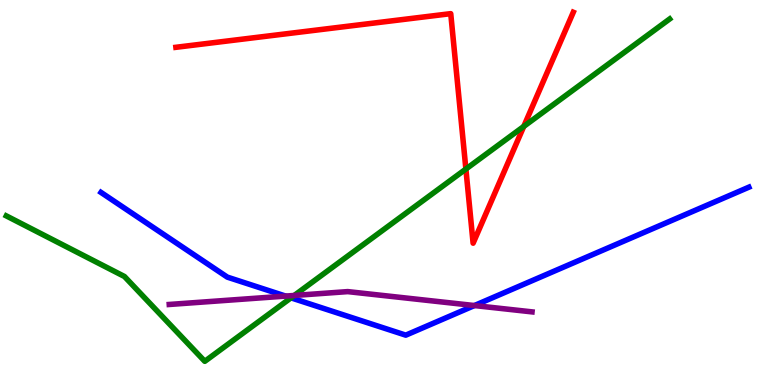[{'lines': ['blue', 'red'], 'intersections': []}, {'lines': ['green', 'red'], 'intersections': [{'x': 6.01, 'y': 5.61}, {'x': 6.76, 'y': 6.72}]}, {'lines': ['purple', 'red'], 'intersections': []}, {'lines': ['blue', 'green'], 'intersections': [{'x': 3.75, 'y': 2.26}]}, {'lines': ['blue', 'purple'], 'intersections': [{'x': 3.69, 'y': 2.31}, {'x': 6.12, 'y': 2.06}]}, {'lines': ['green', 'purple'], 'intersections': [{'x': 3.8, 'y': 2.33}]}]